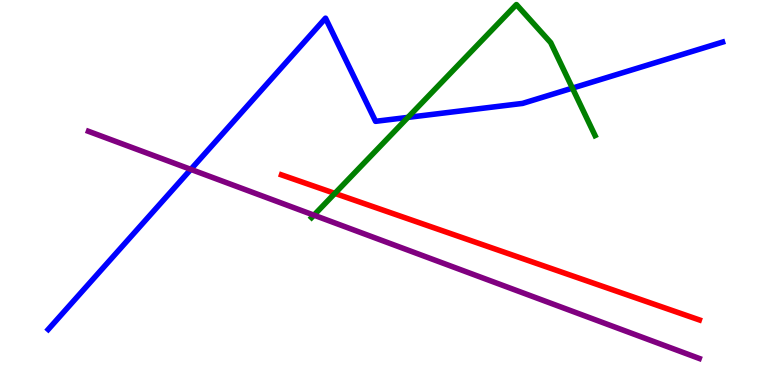[{'lines': ['blue', 'red'], 'intersections': []}, {'lines': ['green', 'red'], 'intersections': [{'x': 4.32, 'y': 4.98}]}, {'lines': ['purple', 'red'], 'intersections': []}, {'lines': ['blue', 'green'], 'intersections': [{'x': 5.26, 'y': 6.95}, {'x': 7.39, 'y': 7.71}]}, {'lines': ['blue', 'purple'], 'intersections': [{'x': 2.46, 'y': 5.6}]}, {'lines': ['green', 'purple'], 'intersections': [{'x': 4.05, 'y': 4.41}]}]